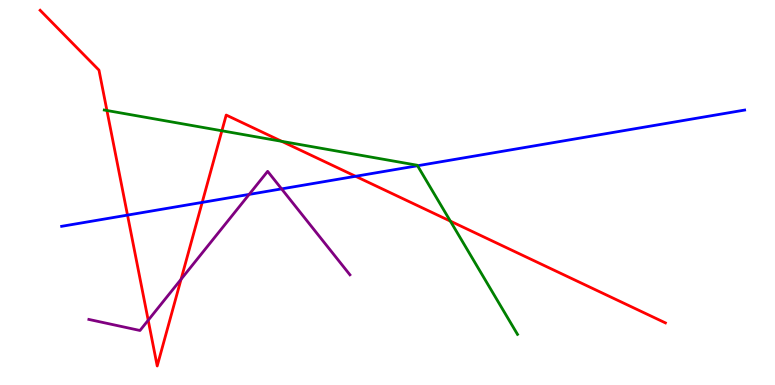[{'lines': ['blue', 'red'], 'intersections': [{'x': 1.65, 'y': 4.41}, {'x': 2.61, 'y': 4.74}, {'x': 4.59, 'y': 5.42}]}, {'lines': ['green', 'red'], 'intersections': [{'x': 1.38, 'y': 7.13}, {'x': 2.86, 'y': 6.6}, {'x': 3.64, 'y': 6.33}, {'x': 5.81, 'y': 4.26}]}, {'lines': ['purple', 'red'], 'intersections': [{'x': 1.91, 'y': 1.68}, {'x': 2.34, 'y': 2.75}]}, {'lines': ['blue', 'green'], 'intersections': [{'x': 5.39, 'y': 5.69}]}, {'lines': ['blue', 'purple'], 'intersections': [{'x': 3.21, 'y': 4.95}, {'x': 3.63, 'y': 5.09}]}, {'lines': ['green', 'purple'], 'intersections': []}]